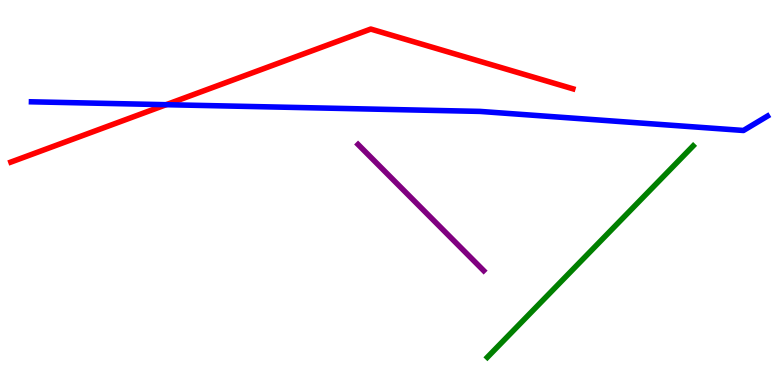[{'lines': ['blue', 'red'], 'intersections': [{'x': 2.14, 'y': 7.28}]}, {'lines': ['green', 'red'], 'intersections': []}, {'lines': ['purple', 'red'], 'intersections': []}, {'lines': ['blue', 'green'], 'intersections': []}, {'lines': ['blue', 'purple'], 'intersections': []}, {'lines': ['green', 'purple'], 'intersections': []}]